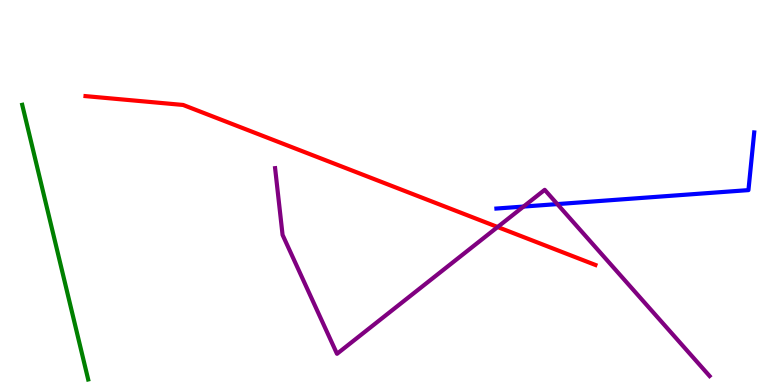[{'lines': ['blue', 'red'], 'intersections': []}, {'lines': ['green', 'red'], 'intersections': []}, {'lines': ['purple', 'red'], 'intersections': [{'x': 6.42, 'y': 4.1}]}, {'lines': ['blue', 'green'], 'intersections': []}, {'lines': ['blue', 'purple'], 'intersections': [{'x': 6.76, 'y': 4.63}, {'x': 7.19, 'y': 4.7}]}, {'lines': ['green', 'purple'], 'intersections': []}]